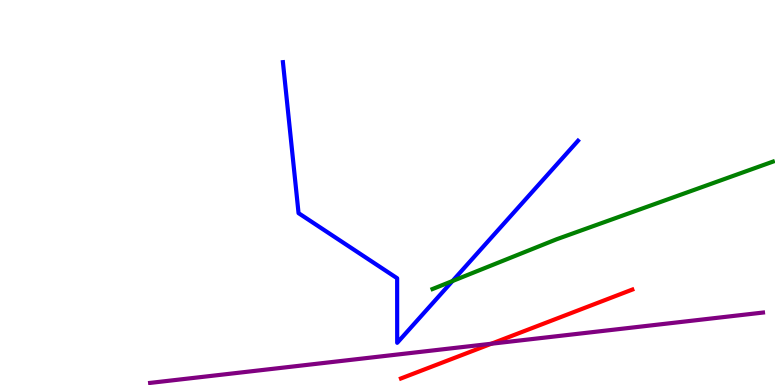[{'lines': ['blue', 'red'], 'intersections': []}, {'lines': ['green', 'red'], 'intersections': []}, {'lines': ['purple', 'red'], 'intersections': [{'x': 6.34, 'y': 1.07}]}, {'lines': ['blue', 'green'], 'intersections': [{'x': 5.84, 'y': 2.7}]}, {'lines': ['blue', 'purple'], 'intersections': []}, {'lines': ['green', 'purple'], 'intersections': []}]